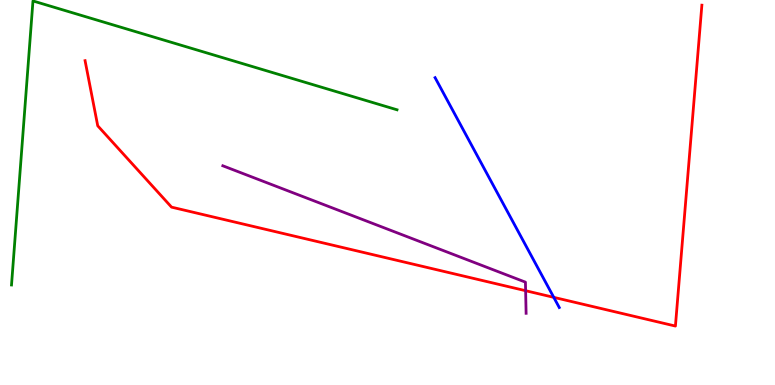[{'lines': ['blue', 'red'], 'intersections': [{'x': 7.15, 'y': 2.28}]}, {'lines': ['green', 'red'], 'intersections': []}, {'lines': ['purple', 'red'], 'intersections': [{'x': 6.78, 'y': 2.45}]}, {'lines': ['blue', 'green'], 'intersections': []}, {'lines': ['blue', 'purple'], 'intersections': []}, {'lines': ['green', 'purple'], 'intersections': []}]